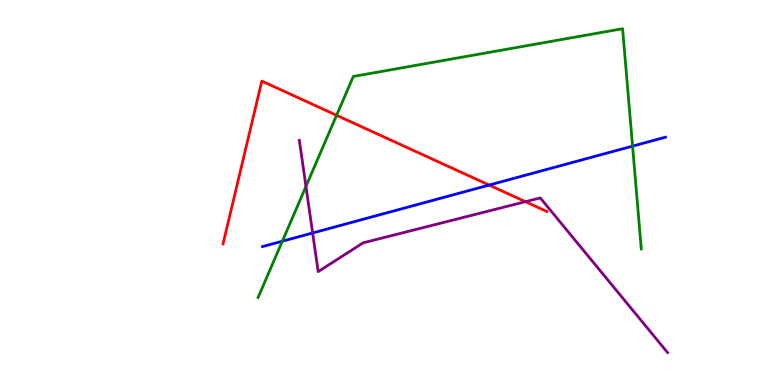[{'lines': ['blue', 'red'], 'intersections': [{'x': 6.31, 'y': 5.19}]}, {'lines': ['green', 'red'], 'intersections': [{'x': 4.34, 'y': 7.01}]}, {'lines': ['purple', 'red'], 'intersections': [{'x': 6.78, 'y': 4.76}]}, {'lines': ['blue', 'green'], 'intersections': [{'x': 3.64, 'y': 3.74}, {'x': 8.16, 'y': 6.2}]}, {'lines': ['blue', 'purple'], 'intersections': [{'x': 4.03, 'y': 3.95}]}, {'lines': ['green', 'purple'], 'intersections': [{'x': 3.95, 'y': 5.16}]}]